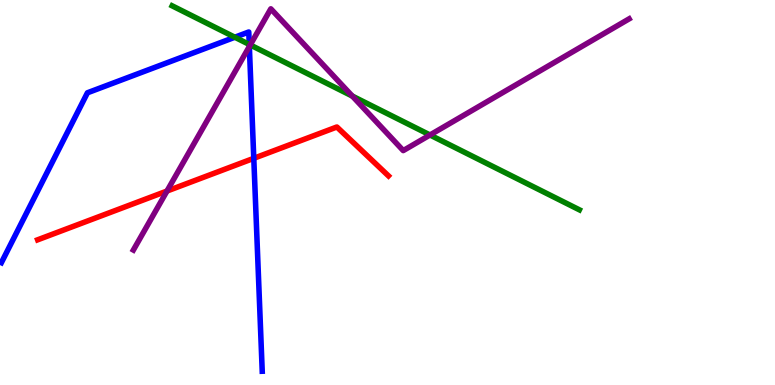[{'lines': ['blue', 'red'], 'intersections': [{'x': 3.27, 'y': 5.89}]}, {'lines': ['green', 'red'], 'intersections': []}, {'lines': ['purple', 'red'], 'intersections': [{'x': 2.15, 'y': 5.04}]}, {'lines': ['blue', 'green'], 'intersections': [{'x': 3.03, 'y': 9.03}, {'x': 3.22, 'y': 8.85}]}, {'lines': ['blue', 'purple'], 'intersections': [{'x': 3.22, 'y': 8.79}]}, {'lines': ['green', 'purple'], 'intersections': [{'x': 3.23, 'y': 8.83}, {'x': 4.55, 'y': 7.5}, {'x': 5.55, 'y': 6.49}]}]